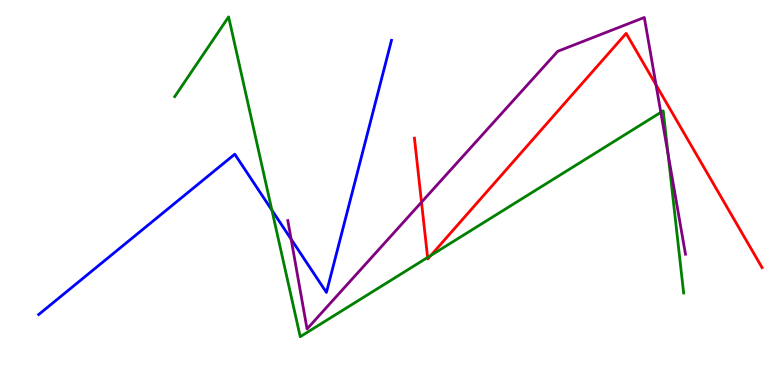[{'lines': ['blue', 'red'], 'intersections': []}, {'lines': ['green', 'red'], 'intersections': [{'x': 5.52, 'y': 3.31}, {'x': 5.56, 'y': 3.37}]}, {'lines': ['purple', 'red'], 'intersections': [{'x': 5.44, 'y': 4.75}, {'x': 8.46, 'y': 7.8}]}, {'lines': ['blue', 'green'], 'intersections': [{'x': 3.51, 'y': 4.54}]}, {'lines': ['blue', 'purple'], 'intersections': [{'x': 3.76, 'y': 3.79}]}, {'lines': ['green', 'purple'], 'intersections': [{'x': 8.53, 'y': 7.08}, {'x': 8.62, 'y': 6.0}]}]